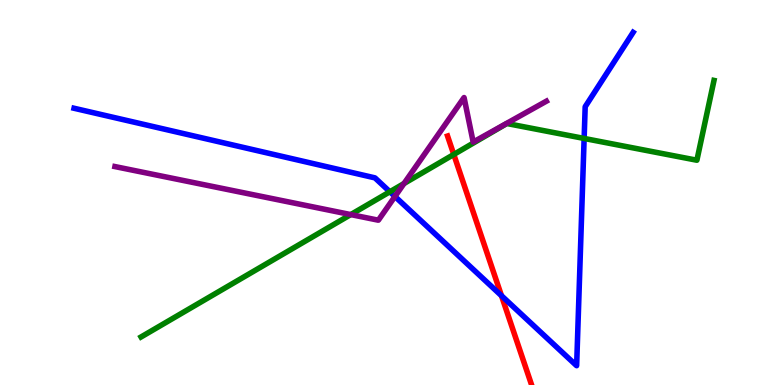[{'lines': ['blue', 'red'], 'intersections': [{'x': 6.47, 'y': 2.32}]}, {'lines': ['green', 'red'], 'intersections': [{'x': 5.86, 'y': 5.99}]}, {'lines': ['purple', 'red'], 'intersections': []}, {'lines': ['blue', 'green'], 'intersections': [{'x': 5.03, 'y': 5.02}, {'x': 7.54, 'y': 6.4}]}, {'lines': ['blue', 'purple'], 'intersections': [{'x': 5.1, 'y': 4.9}]}, {'lines': ['green', 'purple'], 'intersections': [{'x': 4.53, 'y': 4.43}, {'x': 5.21, 'y': 5.23}]}]